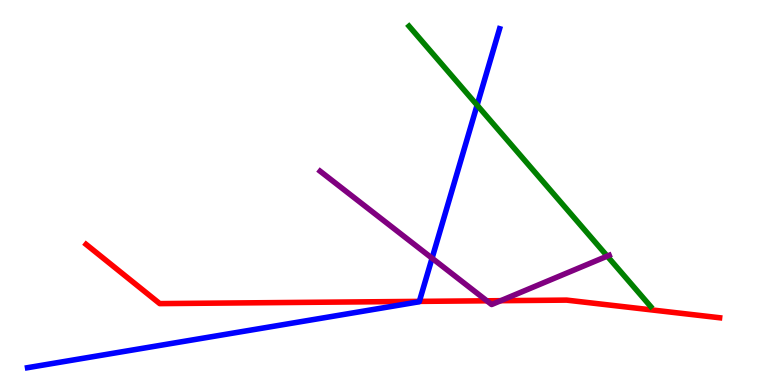[{'lines': ['blue', 'red'], 'intersections': [{'x': 5.41, 'y': 2.17}]}, {'lines': ['green', 'red'], 'intersections': []}, {'lines': ['purple', 'red'], 'intersections': [{'x': 6.28, 'y': 2.19}, {'x': 6.46, 'y': 2.19}]}, {'lines': ['blue', 'green'], 'intersections': [{'x': 6.16, 'y': 7.27}]}, {'lines': ['blue', 'purple'], 'intersections': [{'x': 5.57, 'y': 3.29}]}, {'lines': ['green', 'purple'], 'intersections': [{'x': 7.84, 'y': 3.35}]}]